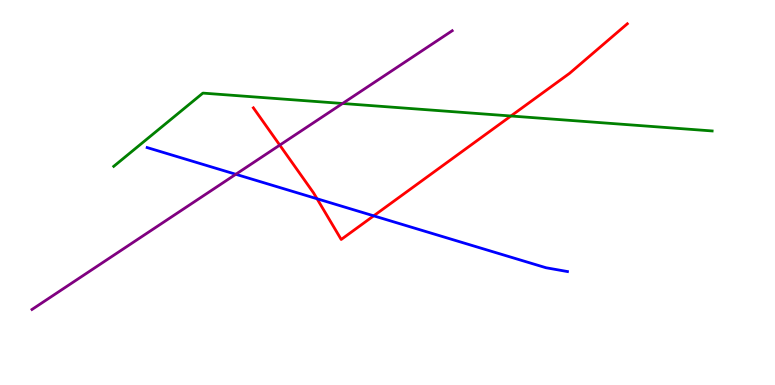[{'lines': ['blue', 'red'], 'intersections': [{'x': 4.09, 'y': 4.84}, {'x': 4.82, 'y': 4.39}]}, {'lines': ['green', 'red'], 'intersections': [{'x': 6.59, 'y': 6.99}]}, {'lines': ['purple', 'red'], 'intersections': [{'x': 3.61, 'y': 6.23}]}, {'lines': ['blue', 'green'], 'intersections': []}, {'lines': ['blue', 'purple'], 'intersections': [{'x': 3.04, 'y': 5.47}]}, {'lines': ['green', 'purple'], 'intersections': [{'x': 4.42, 'y': 7.31}]}]